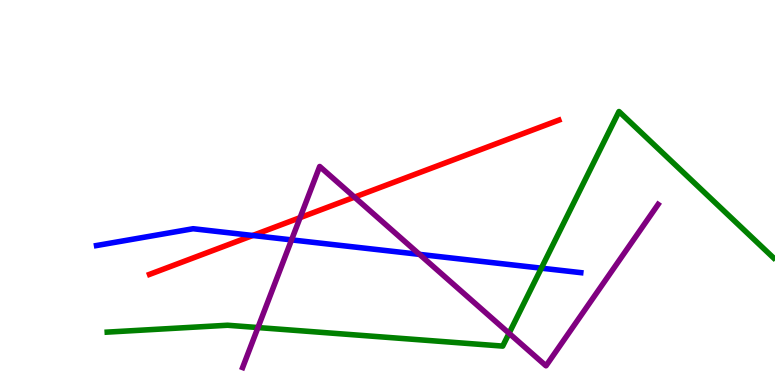[{'lines': ['blue', 'red'], 'intersections': [{'x': 3.26, 'y': 3.88}]}, {'lines': ['green', 'red'], 'intersections': []}, {'lines': ['purple', 'red'], 'intersections': [{'x': 3.87, 'y': 4.35}, {'x': 4.57, 'y': 4.88}]}, {'lines': ['blue', 'green'], 'intersections': [{'x': 6.98, 'y': 3.03}]}, {'lines': ['blue', 'purple'], 'intersections': [{'x': 3.76, 'y': 3.77}, {'x': 5.41, 'y': 3.39}]}, {'lines': ['green', 'purple'], 'intersections': [{'x': 3.33, 'y': 1.49}, {'x': 6.57, 'y': 1.34}]}]